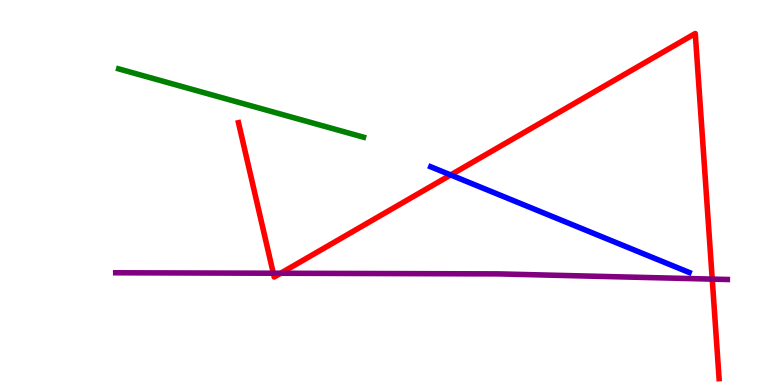[{'lines': ['blue', 'red'], 'intersections': [{'x': 5.82, 'y': 5.46}]}, {'lines': ['green', 'red'], 'intersections': []}, {'lines': ['purple', 'red'], 'intersections': [{'x': 3.53, 'y': 2.9}, {'x': 3.62, 'y': 2.9}, {'x': 9.19, 'y': 2.75}]}, {'lines': ['blue', 'green'], 'intersections': []}, {'lines': ['blue', 'purple'], 'intersections': []}, {'lines': ['green', 'purple'], 'intersections': []}]